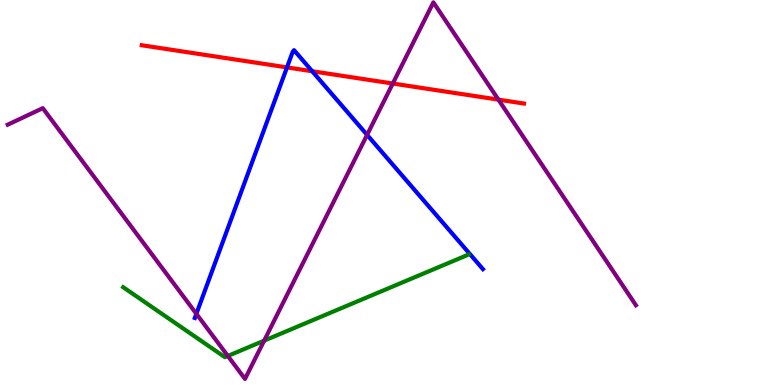[{'lines': ['blue', 'red'], 'intersections': [{'x': 3.7, 'y': 8.25}, {'x': 4.03, 'y': 8.15}]}, {'lines': ['green', 'red'], 'intersections': []}, {'lines': ['purple', 'red'], 'intersections': [{'x': 5.07, 'y': 7.83}, {'x': 6.43, 'y': 7.41}]}, {'lines': ['blue', 'green'], 'intersections': []}, {'lines': ['blue', 'purple'], 'intersections': [{'x': 2.53, 'y': 1.85}, {'x': 4.74, 'y': 6.5}]}, {'lines': ['green', 'purple'], 'intersections': [{'x': 2.94, 'y': 0.754}, {'x': 3.41, 'y': 1.15}]}]